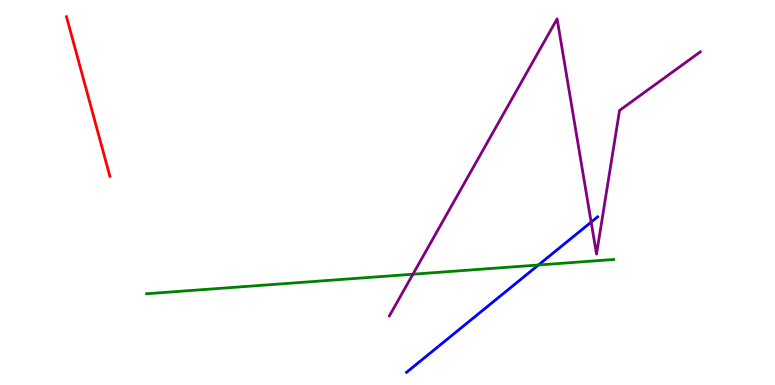[{'lines': ['blue', 'red'], 'intersections': []}, {'lines': ['green', 'red'], 'intersections': []}, {'lines': ['purple', 'red'], 'intersections': []}, {'lines': ['blue', 'green'], 'intersections': [{'x': 6.95, 'y': 3.12}]}, {'lines': ['blue', 'purple'], 'intersections': [{'x': 7.63, 'y': 4.23}]}, {'lines': ['green', 'purple'], 'intersections': [{'x': 5.33, 'y': 2.88}]}]